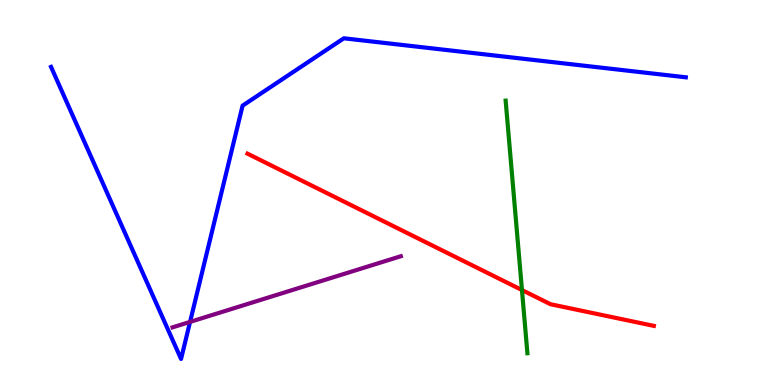[{'lines': ['blue', 'red'], 'intersections': []}, {'lines': ['green', 'red'], 'intersections': [{'x': 6.73, 'y': 2.47}]}, {'lines': ['purple', 'red'], 'intersections': []}, {'lines': ['blue', 'green'], 'intersections': []}, {'lines': ['blue', 'purple'], 'intersections': [{'x': 2.45, 'y': 1.64}]}, {'lines': ['green', 'purple'], 'intersections': []}]